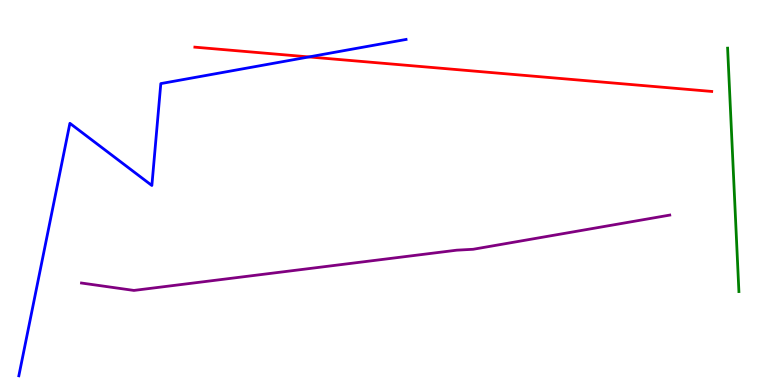[{'lines': ['blue', 'red'], 'intersections': [{'x': 3.99, 'y': 8.52}]}, {'lines': ['green', 'red'], 'intersections': []}, {'lines': ['purple', 'red'], 'intersections': []}, {'lines': ['blue', 'green'], 'intersections': []}, {'lines': ['blue', 'purple'], 'intersections': []}, {'lines': ['green', 'purple'], 'intersections': []}]